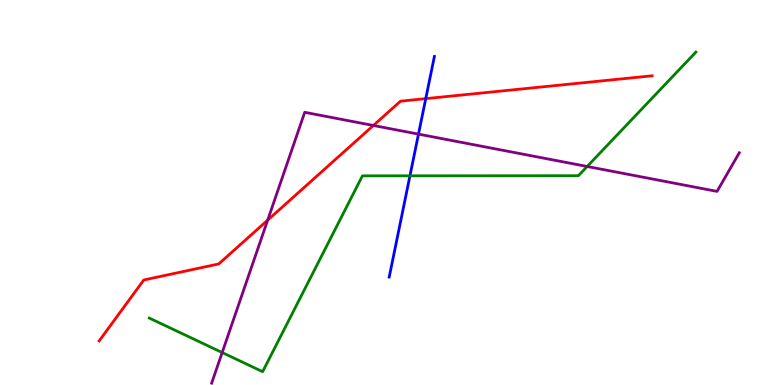[{'lines': ['blue', 'red'], 'intersections': [{'x': 5.49, 'y': 7.44}]}, {'lines': ['green', 'red'], 'intersections': []}, {'lines': ['purple', 'red'], 'intersections': [{'x': 3.45, 'y': 4.28}, {'x': 4.82, 'y': 6.74}]}, {'lines': ['blue', 'green'], 'intersections': [{'x': 5.29, 'y': 5.43}]}, {'lines': ['blue', 'purple'], 'intersections': [{'x': 5.4, 'y': 6.52}]}, {'lines': ['green', 'purple'], 'intersections': [{'x': 2.87, 'y': 0.843}, {'x': 7.58, 'y': 5.68}]}]